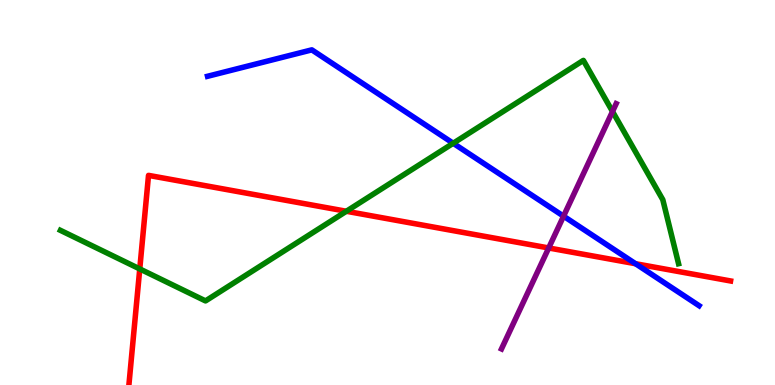[{'lines': ['blue', 'red'], 'intersections': [{'x': 8.2, 'y': 3.15}]}, {'lines': ['green', 'red'], 'intersections': [{'x': 1.8, 'y': 3.01}, {'x': 4.47, 'y': 4.51}]}, {'lines': ['purple', 'red'], 'intersections': [{'x': 7.08, 'y': 3.56}]}, {'lines': ['blue', 'green'], 'intersections': [{'x': 5.85, 'y': 6.28}]}, {'lines': ['blue', 'purple'], 'intersections': [{'x': 7.27, 'y': 4.39}]}, {'lines': ['green', 'purple'], 'intersections': [{'x': 7.9, 'y': 7.1}]}]